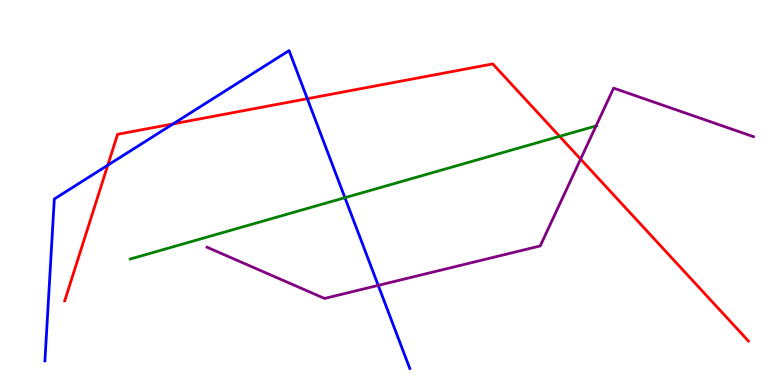[{'lines': ['blue', 'red'], 'intersections': [{'x': 1.39, 'y': 5.71}, {'x': 2.23, 'y': 6.78}, {'x': 3.97, 'y': 7.44}]}, {'lines': ['green', 'red'], 'intersections': [{'x': 7.22, 'y': 6.46}]}, {'lines': ['purple', 'red'], 'intersections': [{'x': 7.49, 'y': 5.87}]}, {'lines': ['blue', 'green'], 'intersections': [{'x': 4.45, 'y': 4.87}]}, {'lines': ['blue', 'purple'], 'intersections': [{'x': 4.88, 'y': 2.59}]}, {'lines': ['green', 'purple'], 'intersections': [{'x': 7.69, 'y': 6.73}]}]